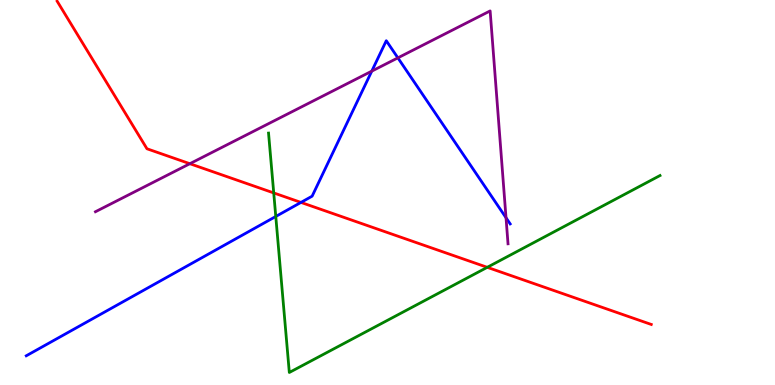[{'lines': ['blue', 'red'], 'intersections': [{'x': 3.88, 'y': 4.74}]}, {'lines': ['green', 'red'], 'intersections': [{'x': 3.53, 'y': 4.99}, {'x': 6.29, 'y': 3.06}]}, {'lines': ['purple', 'red'], 'intersections': [{'x': 2.45, 'y': 5.75}]}, {'lines': ['blue', 'green'], 'intersections': [{'x': 3.56, 'y': 4.38}]}, {'lines': ['blue', 'purple'], 'intersections': [{'x': 4.8, 'y': 8.15}, {'x': 5.13, 'y': 8.5}, {'x': 6.53, 'y': 4.34}]}, {'lines': ['green', 'purple'], 'intersections': []}]